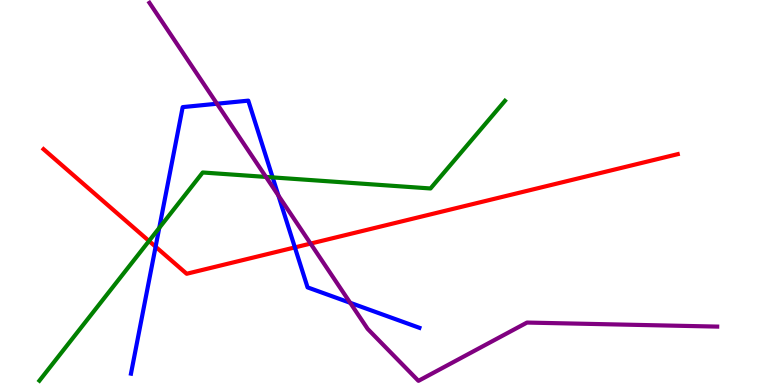[{'lines': ['blue', 'red'], 'intersections': [{'x': 2.01, 'y': 3.59}, {'x': 3.8, 'y': 3.57}]}, {'lines': ['green', 'red'], 'intersections': [{'x': 1.92, 'y': 3.74}]}, {'lines': ['purple', 'red'], 'intersections': [{'x': 4.01, 'y': 3.67}]}, {'lines': ['blue', 'green'], 'intersections': [{'x': 2.05, 'y': 4.08}, {'x': 3.52, 'y': 5.39}]}, {'lines': ['blue', 'purple'], 'intersections': [{'x': 2.8, 'y': 7.31}, {'x': 3.59, 'y': 4.92}, {'x': 4.52, 'y': 2.14}]}, {'lines': ['green', 'purple'], 'intersections': [{'x': 3.43, 'y': 5.4}]}]